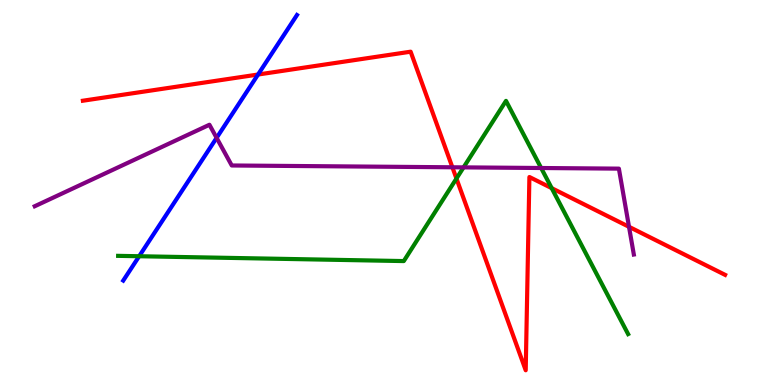[{'lines': ['blue', 'red'], 'intersections': [{'x': 3.33, 'y': 8.06}]}, {'lines': ['green', 'red'], 'intersections': [{'x': 5.89, 'y': 5.36}, {'x': 7.12, 'y': 5.11}]}, {'lines': ['purple', 'red'], 'intersections': [{'x': 5.84, 'y': 5.66}, {'x': 8.12, 'y': 4.11}]}, {'lines': ['blue', 'green'], 'intersections': [{'x': 1.8, 'y': 3.34}]}, {'lines': ['blue', 'purple'], 'intersections': [{'x': 2.8, 'y': 6.42}]}, {'lines': ['green', 'purple'], 'intersections': [{'x': 5.98, 'y': 5.65}, {'x': 6.98, 'y': 5.64}]}]